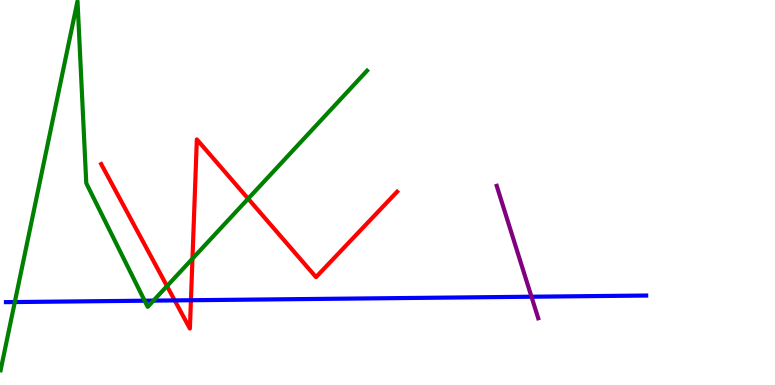[{'lines': ['blue', 'red'], 'intersections': [{'x': 2.25, 'y': 2.2}, {'x': 2.46, 'y': 2.2}]}, {'lines': ['green', 'red'], 'intersections': [{'x': 2.15, 'y': 2.57}, {'x': 2.48, 'y': 3.28}, {'x': 3.2, 'y': 4.84}]}, {'lines': ['purple', 'red'], 'intersections': []}, {'lines': ['blue', 'green'], 'intersections': [{'x': 0.191, 'y': 2.15}, {'x': 1.87, 'y': 2.19}, {'x': 1.98, 'y': 2.19}]}, {'lines': ['blue', 'purple'], 'intersections': [{'x': 6.86, 'y': 2.29}]}, {'lines': ['green', 'purple'], 'intersections': []}]